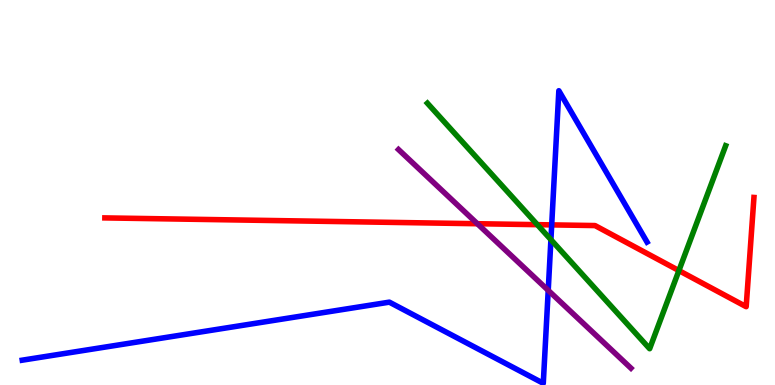[{'lines': ['blue', 'red'], 'intersections': [{'x': 7.12, 'y': 4.16}]}, {'lines': ['green', 'red'], 'intersections': [{'x': 6.93, 'y': 4.16}, {'x': 8.76, 'y': 2.97}]}, {'lines': ['purple', 'red'], 'intersections': [{'x': 6.16, 'y': 4.19}]}, {'lines': ['blue', 'green'], 'intersections': [{'x': 7.11, 'y': 3.78}]}, {'lines': ['blue', 'purple'], 'intersections': [{'x': 7.07, 'y': 2.46}]}, {'lines': ['green', 'purple'], 'intersections': []}]